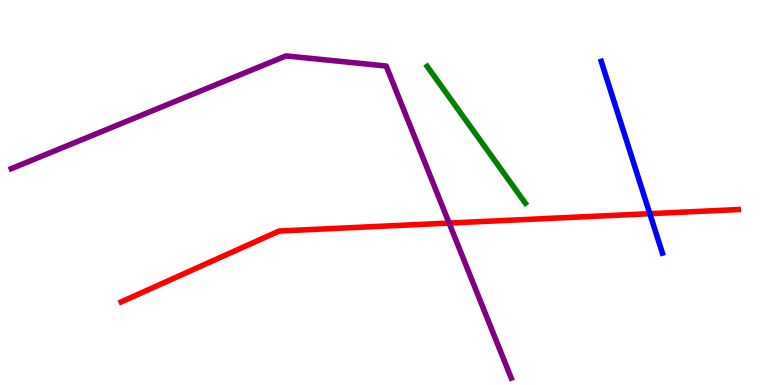[{'lines': ['blue', 'red'], 'intersections': [{'x': 8.38, 'y': 4.45}]}, {'lines': ['green', 'red'], 'intersections': []}, {'lines': ['purple', 'red'], 'intersections': [{'x': 5.8, 'y': 4.21}]}, {'lines': ['blue', 'green'], 'intersections': []}, {'lines': ['blue', 'purple'], 'intersections': []}, {'lines': ['green', 'purple'], 'intersections': []}]